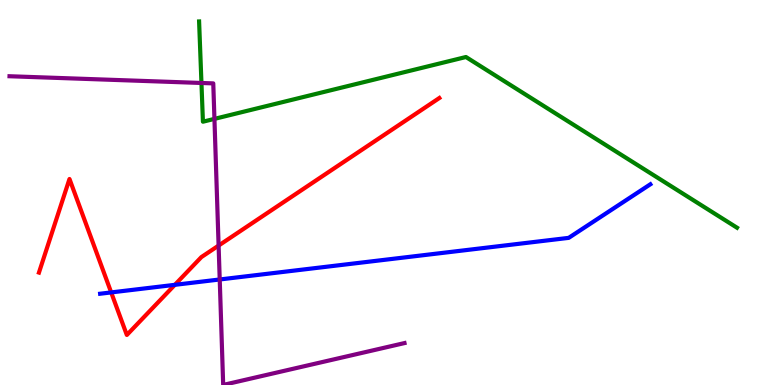[{'lines': ['blue', 'red'], 'intersections': [{'x': 1.43, 'y': 2.4}, {'x': 2.26, 'y': 2.6}]}, {'lines': ['green', 'red'], 'intersections': []}, {'lines': ['purple', 'red'], 'intersections': [{'x': 2.82, 'y': 3.62}]}, {'lines': ['blue', 'green'], 'intersections': []}, {'lines': ['blue', 'purple'], 'intersections': [{'x': 2.84, 'y': 2.74}]}, {'lines': ['green', 'purple'], 'intersections': [{'x': 2.6, 'y': 7.84}, {'x': 2.77, 'y': 6.91}]}]